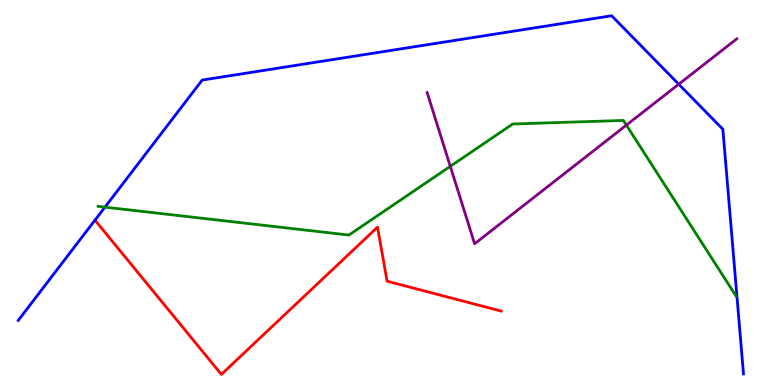[{'lines': ['blue', 'red'], 'intersections': []}, {'lines': ['green', 'red'], 'intersections': []}, {'lines': ['purple', 'red'], 'intersections': []}, {'lines': ['blue', 'green'], 'intersections': [{'x': 1.35, 'y': 4.62}]}, {'lines': ['blue', 'purple'], 'intersections': [{'x': 8.76, 'y': 7.81}]}, {'lines': ['green', 'purple'], 'intersections': [{'x': 5.81, 'y': 5.68}, {'x': 8.08, 'y': 6.75}]}]